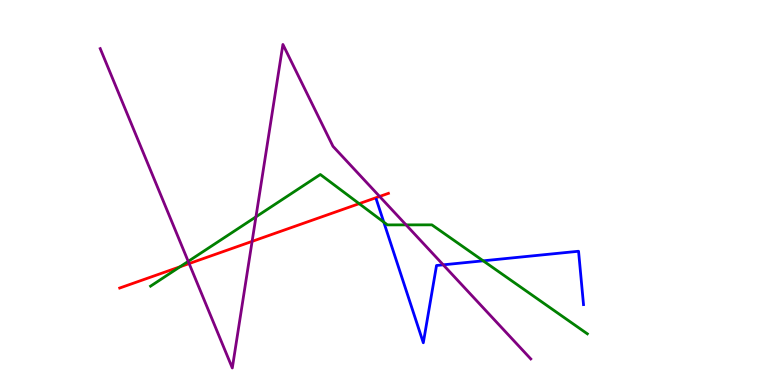[{'lines': ['blue', 'red'], 'intersections': []}, {'lines': ['green', 'red'], 'intersections': [{'x': 2.32, 'y': 3.07}, {'x': 4.63, 'y': 4.71}]}, {'lines': ['purple', 'red'], 'intersections': [{'x': 2.44, 'y': 3.15}, {'x': 3.25, 'y': 3.73}, {'x': 4.9, 'y': 4.9}]}, {'lines': ['blue', 'green'], 'intersections': [{'x': 4.95, 'y': 4.23}, {'x': 6.23, 'y': 3.23}]}, {'lines': ['blue', 'purple'], 'intersections': [{'x': 5.72, 'y': 3.12}]}, {'lines': ['green', 'purple'], 'intersections': [{'x': 2.43, 'y': 3.21}, {'x': 3.3, 'y': 4.37}, {'x': 5.24, 'y': 4.16}]}]